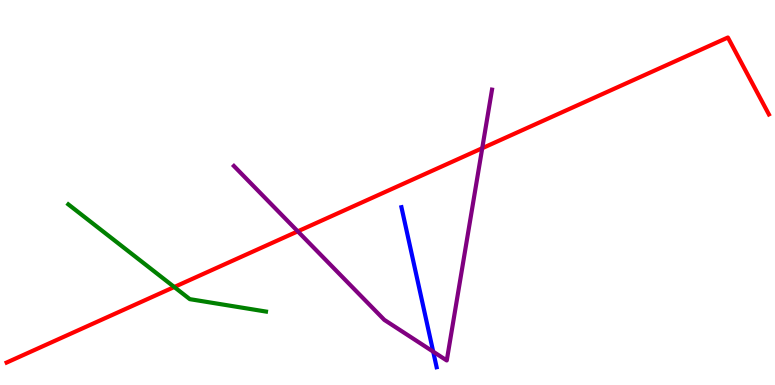[{'lines': ['blue', 'red'], 'intersections': []}, {'lines': ['green', 'red'], 'intersections': [{'x': 2.25, 'y': 2.55}]}, {'lines': ['purple', 'red'], 'intersections': [{'x': 3.84, 'y': 3.99}, {'x': 6.22, 'y': 6.15}]}, {'lines': ['blue', 'green'], 'intersections': []}, {'lines': ['blue', 'purple'], 'intersections': [{'x': 5.59, 'y': 0.866}]}, {'lines': ['green', 'purple'], 'intersections': []}]